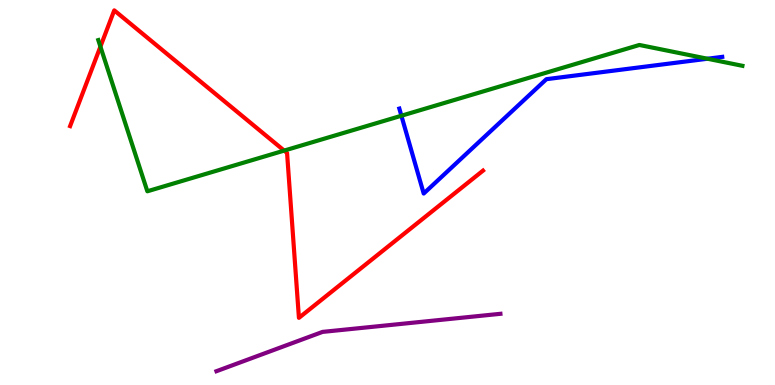[{'lines': ['blue', 'red'], 'intersections': []}, {'lines': ['green', 'red'], 'intersections': [{'x': 1.3, 'y': 8.79}, {'x': 3.67, 'y': 6.09}]}, {'lines': ['purple', 'red'], 'intersections': []}, {'lines': ['blue', 'green'], 'intersections': [{'x': 5.18, 'y': 6.99}, {'x': 9.13, 'y': 8.47}]}, {'lines': ['blue', 'purple'], 'intersections': []}, {'lines': ['green', 'purple'], 'intersections': []}]